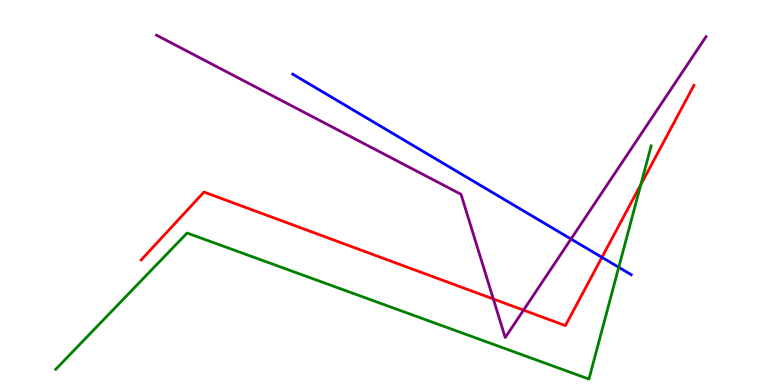[{'lines': ['blue', 'red'], 'intersections': [{'x': 7.77, 'y': 3.32}]}, {'lines': ['green', 'red'], 'intersections': [{'x': 8.27, 'y': 5.2}]}, {'lines': ['purple', 'red'], 'intersections': [{'x': 6.37, 'y': 2.23}, {'x': 6.76, 'y': 1.94}]}, {'lines': ['blue', 'green'], 'intersections': [{'x': 7.98, 'y': 3.06}]}, {'lines': ['blue', 'purple'], 'intersections': [{'x': 7.37, 'y': 3.79}]}, {'lines': ['green', 'purple'], 'intersections': []}]